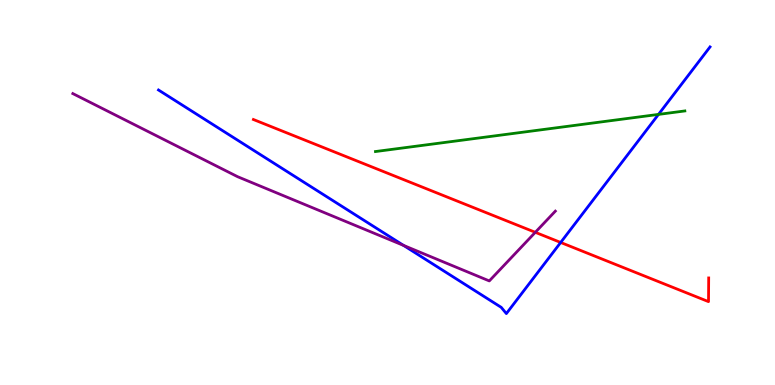[{'lines': ['blue', 'red'], 'intersections': [{'x': 7.23, 'y': 3.7}]}, {'lines': ['green', 'red'], 'intersections': []}, {'lines': ['purple', 'red'], 'intersections': [{'x': 6.91, 'y': 3.97}]}, {'lines': ['blue', 'green'], 'intersections': [{'x': 8.5, 'y': 7.03}]}, {'lines': ['blue', 'purple'], 'intersections': [{'x': 5.21, 'y': 3.63}]}, {'lines': ['green', 'purple'], 'intersections': []}]